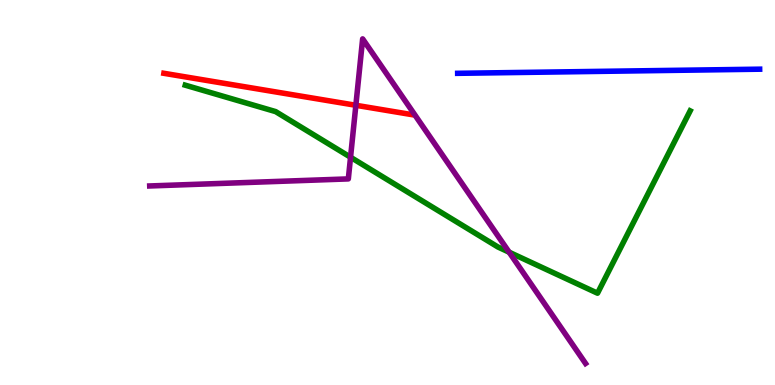[{'lines': ['blue', 'red'], 'intersections': []}, {'lines': ['green', 'red'], 'intersections': []}, {'lines': ['purple', 'red'], 'intersections': [{'x': 4.59, 'y': 7.27}]}, {'lines': ['blue', 'green'], 'intersections': []}, {'lines': ['blue', 'purple'], 'intersections': []}, {'lines': ['green', 'purple'], 'intersections': [{'x': 4.52, 'y': 5.92}, {'x': 6.57, 'y': 3.45}]}]